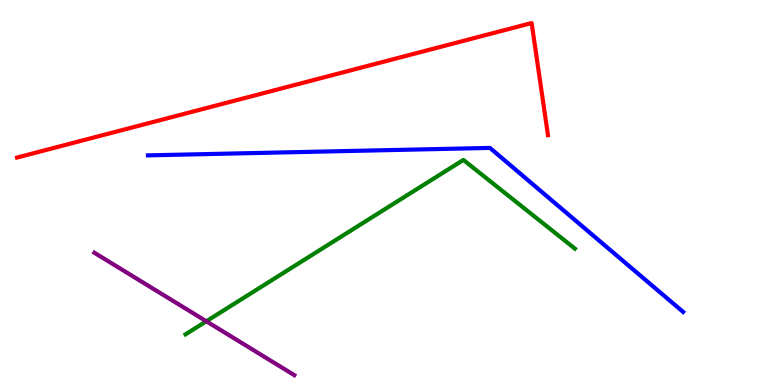[{'lines': ['blue', 'red'], 'intersections': []}, {'lines': ['green', 'red'], 'intersections': []}, {'lines': ['purple', 'red'], 'intersections': []}, {'lines': ['blue', 'green'], 'intersections': []}, {'lines': ['blue', 'purple'], 'intersections': []}, {'lines': ['green', 'purple'], 'intersections': [{'x': 2.66, 'y': 1.66}]}]